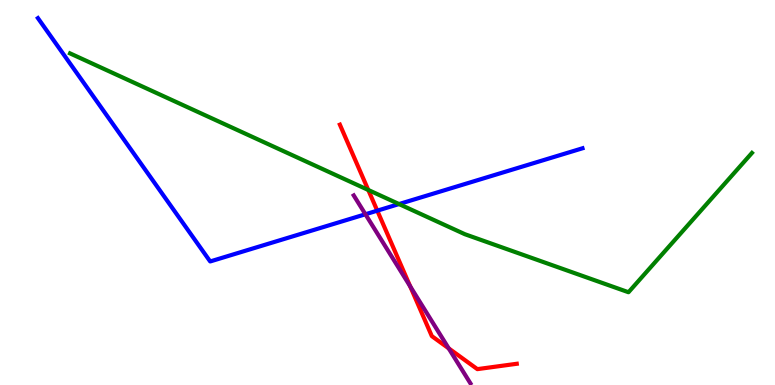[{'lines': ['blue', 'red'], 'intersections': [{'x': 4.87, 'y': 4.53}]}, {'lines': ['green', 'red'], 'intersections': [{'x': 4.75, 'y': 5.07}]}, {'lines': ['purple', 'red'], 'intersections': [{'x': 5.29, 'y': 2.56}, {'x': 5.79, 'y': 0.952}]}, {'lines': ['blue', 'green'], 'intersections': [{'x': 5.15, 'y': 4.7}]}, {'lines': ['blue', 'purple'], 'intersections': [{'x': 4.72, 'y': 4.43}]}, {'lines': ['green', 'purple'], 'intersections': []}]